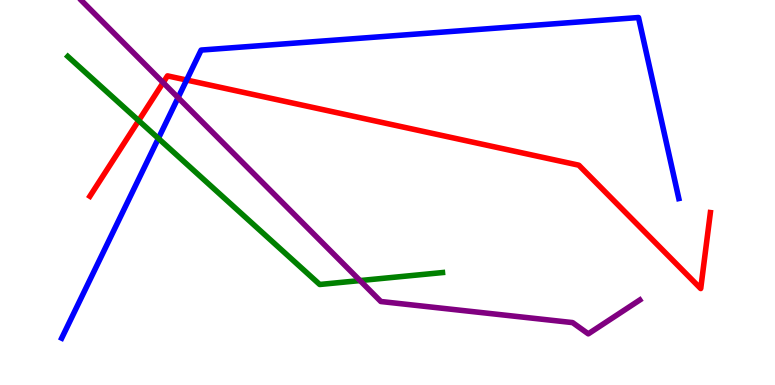[{'lines': ['blue', 'red'], 'intersections': [{'x': 2.41, 'y': 7.92}]}, {'lines': ['green', 'red'], 'intersections': [{'x': 1.79, 'y': 6.87}]}, {'lines': ['purple', 'red'], 'intersections': [{'x': 2.11, 'y': 7.85}]}, {'lines': ['blue', 'green'], 'intersections': [{'x': 2.04, 'y': 6.4}]}, {'lines': ['blue', 'purple'], 'intersections': [{'x': 2.3, 'y': 7.46}]}, {'lines': ['green', 'purple'], 'intersections': [{'x': 4.65, 'y': 2.71}]}]